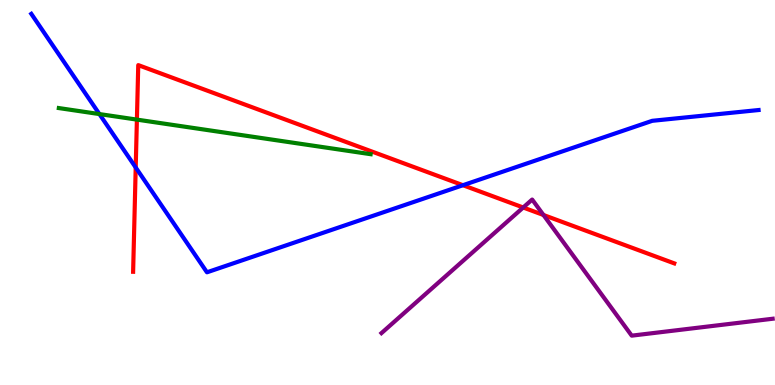[{'lines': ['blue', 'red'], 'intersections': [{'x': 1.75, 'y': 5.65}, {'x': 5.97, 'y': 5.19}]}, {'lines': ['green', 'red'], 'intersections': [{'x': 1.77, 'y': 6.89}]}, {'lines': ['purple', 'red'], 'intersections': [{'x': 6.75, 'y': 4.61}, {'x': 7.01, 'y': 4.42}]}, {'lines': ['blue', 'green'], 'intersections': [{'x': 1.28, 'y': 7.04}]}, {'lines': ['blue', 'purple'], 'intersections': []}, {'lines': ['green', 'purple'], 'intersections': []}]